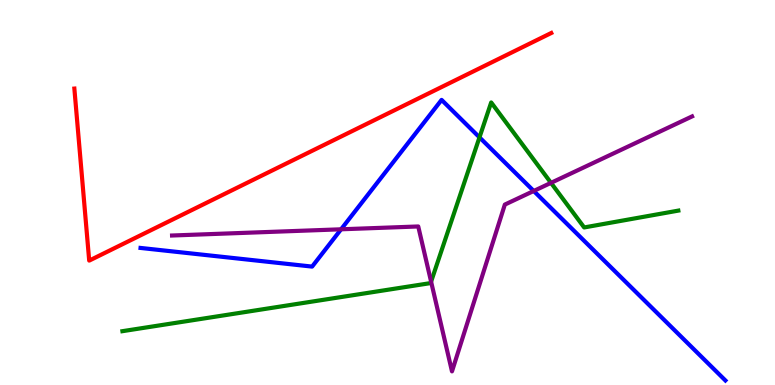[{'lines': ['blue', 'red'], 'intersections': []}, {'lines': ['green', 'red'], 'intersections': []}, {'lines': ['purple', 'red'], 'intersections': []}, {'lines': ['blue', 'green'], 'intersections': [{'x': 6.19, 'y': 6.43}]}, {'lines': ['blue', 'purple'], 'intersections': [{'x': 4.4, 'y': 4.04}, {'x': 6.89, 'y': 5.04}]}, {'lines': ['green', 'purple'], 'intersections': [{'x': 5.56, 'y': 2.68}, {'x': 7.11, 'y': 5.25}]}]